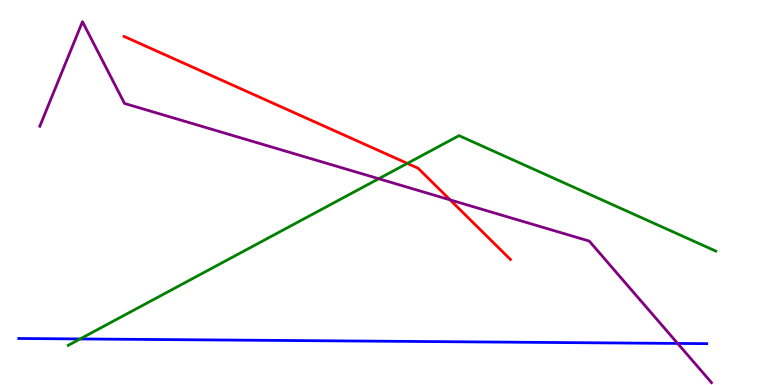[{'lines': ['blue', 'red'], 'intersections': []}, {'lines': ['green', 'red'], 'intersections': [{'x': 5.26, 'y': 5.76}]}, {'lines': ['purple', 'red'], 'intersections': [{'x': 5.81, 'y': 4.81}]}, {'lines': ['blue', 'green'], 'intersections': [{'x': 1.03, 'y': 1.2}]}, {'lines': ['blue', 'purple'], 'intersections': [{'x': 8.74, 'y': 1.08}]}, {'lines': ['green', 'purple'], 'intersections': [{'x': 4.89, 'y': 5.36}]}]